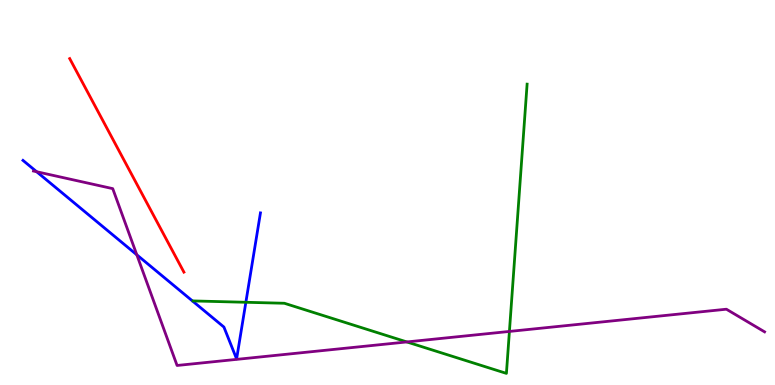[{'lines': ['blue', 'red'], 'intersections': []}, {'lines': ['green', 'red'], 'intersections': []}, {'lines': ['purple', 'red'], 'intersections': []}, {'lines': ['blue', 'green'], 'intersections': [{'x': 3.17, 'y': 2.15}]}, {'lines': ['blue', 'purple'], 'intersections': [{'x': 0.473, 'y': 5.54}, {'x': 1.77, 'y': 3.38}]}, {'lines': ['green', 'purple'], 'intersections': [{'x': 5.25, 'y': 1.12}, {'x': 6.57, 'y': 1.39}]}]